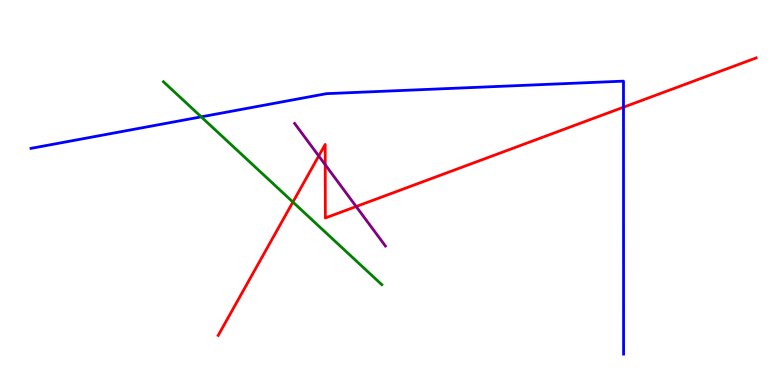[{'lines': ['blue', 'red'], 'intersections': [{'x': 8.05, 'y': 7.22}]}, {'lines': ['green', 'red'], 'intersections': [{'x': 3.78, 'y': 4.75}]}, {'lines': ['purple', 'red'], 'intersections': [{'x': 4.11, 'y': 5.95}, {'x': 4.2, 'y': 5.72}, {'x': 4.6, 'y': 4.64}]}, {'lines': ['blue', 'green'], 'intersections': [{'x': 2.6, 'y': 6.96}]}, {'lines': ['blue', 'purple'], 'intersections': []}, {'lines': ['green', 'purple'], 'intersections': []}]